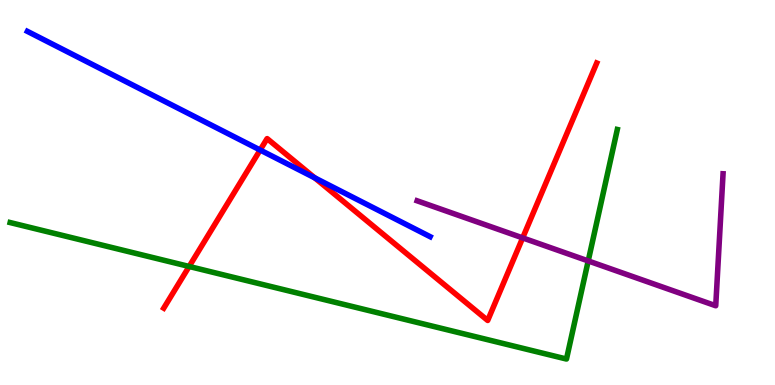[{'lines': ['blue', 'red'], 'intersections': [{'x': 3.36, 'y': 6.1}, {'x': 4.06, 'y': 5.38}]}, {'lines': ['green', 'red'], 'intersections': [{'x': 2.44, 'y': 3.08}]}, {'lines': ['purple', 'red'], 'intersections': [{'x': 6.74, 'y': 3.82}]}, {'lines': ['blue', 'green'], 'intersections': []}, {'lines': ['blue', 'purple'], 'intersections': []}, {'lines': ['green', 'purple'], 'intersections': [{'x': 7.59, 'y': 3.22}]}]